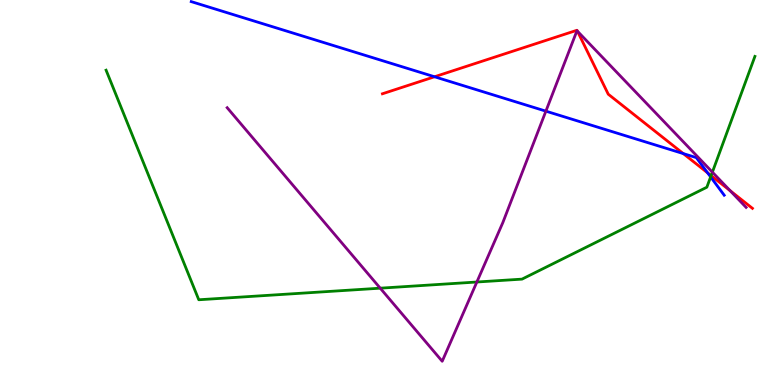[{'lines': ['blue', 'red'], 'intersections': [{'x': 5.61, 'y': 8.01}, {'x': 8.82, 'y': 6.01}, {'x': 9.13, 'y': 5.51}]}, {'lines': ['green', 'red'], 'intersections': [{'x': 9.18, 'y': 5.44}]}, {'lines': ['purple', 'red'], 'intersections': [{'x': 7.45, 'y': 9.19}, {'x': 9.42, 'y': 5.05}]}, {'lines': ['blue', 'green'], 'intersections': [{'x': 9.17, 'y': 5.4}]}, {'lines': ['blue', 'purple'], 'intersections': [{'x': 7.04, 'y': 7.11}]}, {'lines': ['green', 'purple'], 'intersections': [{'x': 4.91, 'y': 2.51}, {'x': 6.15, 'y': 2.67}, {'x': 9.19, 'y': 5.53}]}]